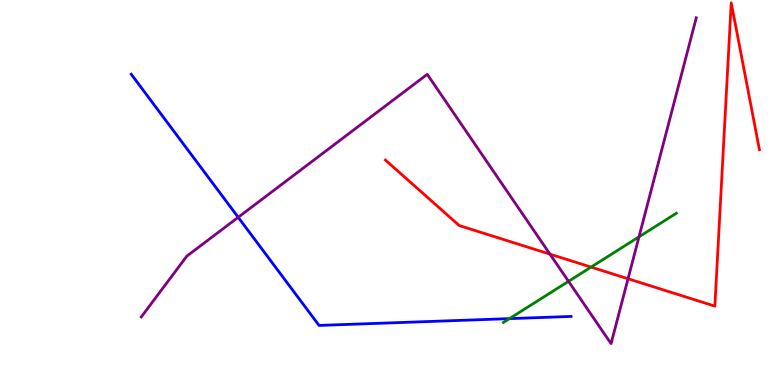[{'lines': ['blue', 'red'], 'intersections': []}, {'lines': ['green', 'red'], 'intersections': [{'x': 7.63, 'y': 3.06}]}, {'lines': ['purple', 'red'], 'intersections': [{'x': 7.1, 'y': 3.4}, {'x': 8.1, 'y': 2.76}]}, {'lines': ['blue', 'green'], 'intersections': [{'x': 6.57, 'y': 1.72}]}, {'lines': ['blue', 'purple'], 'intersections': [{'x': 3.07, 'y': 4.36}]}, {'lines': ['green', 'purple'], 'intersections': [{'x': 7.34, 'y': 2.69}, {'x': 8.25, 'y': 3.85}]}]